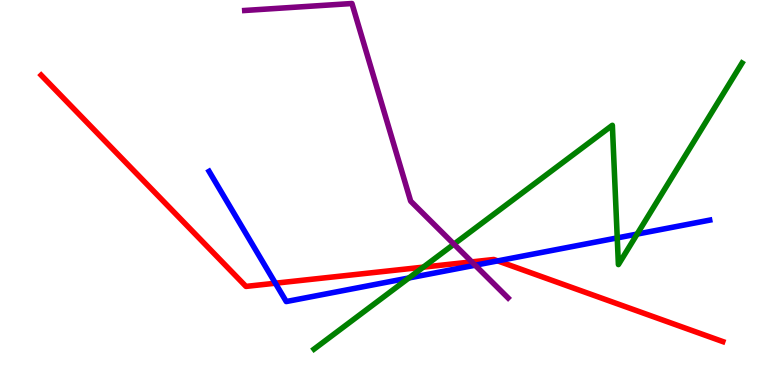[{'lines': ['blue', 'red'], 'intersections': [{'x': 3.55, 'y': 2.64}, {'x': 6.42, 'y': 3.22}]}, {'lines': ['green', 'red'], 'intersections': [{'x': 5.46, 'y': 3.06}]}, {'lines': ['purple', 'red'], 'intersections': [{'x': 6.09, 'y': 3.2}]}, {'lines': ['blue', 'green'], 'intersections': [{'x': 5.28, 'y': 2.78}, {'x': 7.96, 'y': 3.82}, {'x': 8.22, 'y': 3.92}]}, {'lines': ['blue', 'purple'], 'intersections': [{'x': 6.13, 'y': 3.11}]}, {'lines': ['green', 'purple'], 'intersections': [{'x': 5.86, 'y': 3.66}]}]